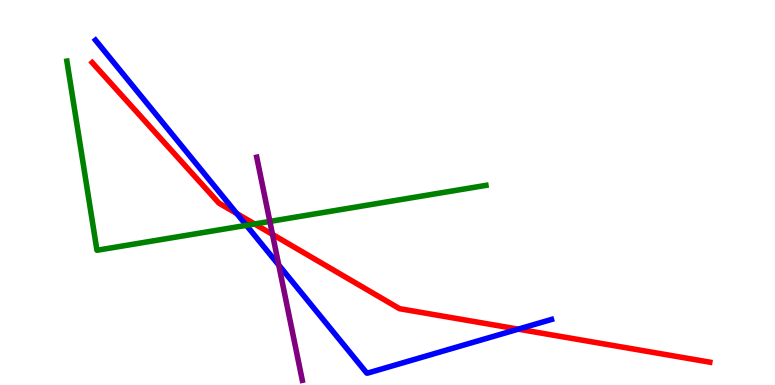[{'lines': ['blue', 'red'], 'intersections': [{'x': 3.06, 'y': 4.45}, {'x': 6.69, 'y': 1.45}]}, {'lines': ['green', 'red'], 'intersections': [{'x': 3.29, 'y': 4.18}]}, {'lines': ['purple', 'red'], 'intersections': [{'x': 3.52, 'y': 3.91}]}, {'lines': ['blue', 'green'], 'intersections': [{'x': 3.18, 'y': 4.15}]}, {'lines': ['blue', 'purple'], 'intersections': [{'x': 3.6, 'y': 3.12}]}, {'lines': ['green', 'purple'], 'intersections': [{'x': 3.48, 'y': 4.25}]}]